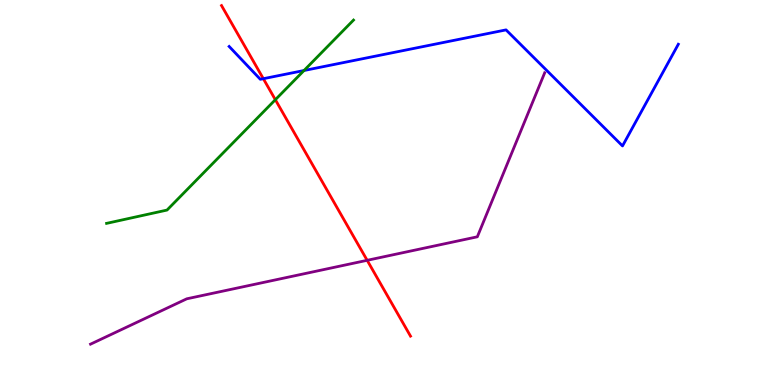[{'lines': ['blue', 'red'], 'intersections': [{'x': 3.4, 'y': 7.96}]}, {'lines': ['green', 'red'], 'intersections': [{'x': 3.55, 'y': 7.41}]}, {'lines': ['purple', 'red'], 'intersections': [{'x': 4.74, 'y': 3.24}]}, {'lines': ['blue', 'green'], 'intersections': [{'x': 3.92, 'y': 8.17}]}, {'lines': ['blue', 'purple'], 'intersections': []}, {'lines': ['green', 'purple'], 'intersections': []}]